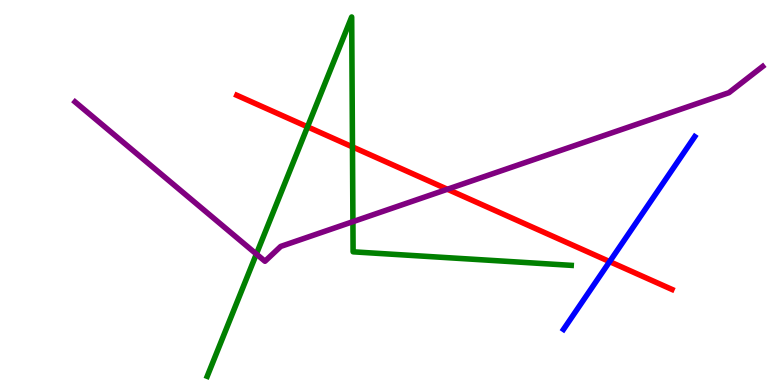[{'lines': ['blue', 'red'], 'intersections': [{'x': 7.87, 'y': 3.2}]}, {'lines': ['green', 'red'], 'intersections': [{'x': 3.97, 'y': 6.71}, {'x': 4.55, 'y': 6.18}]}, {'lines': ['purple', 'red'], 'intersections': [{'x': 5.77, 'y': 5.08}]}, {'lines': ['blue', 'green'], 'intersections': []}, {'lines': ['blue', 'purple'], 'intersections': []}, {'lines': ['green', 'purple'], 'intersections': [{'x': 3.31, 'y': 3.4}, {'x': 4.55, 'y': 4.24}]}]